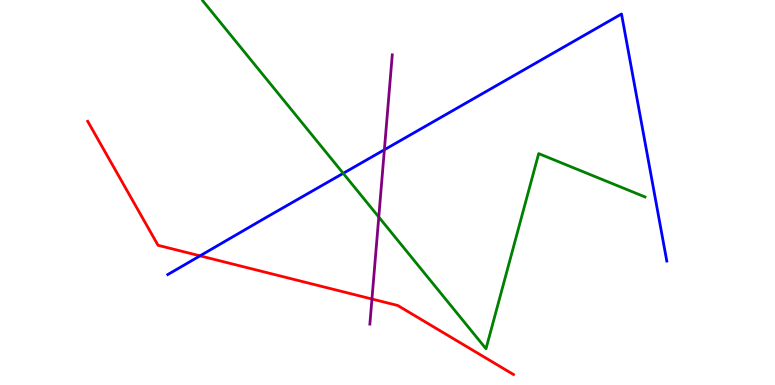[{'lines': ['blue', 'red'], 'intersections': [{'x': 2.58, 'y': 3.35}]}, {'lines': ['green', 'red'], 'intersections': []}, {'lines': ['purple', 'red'], 'intersections': [{'x': 4.8, 'y': 2.23}]}, {'lines': ['blue', 'green'], 'intersections': [{'x': 4.43, 'y': 5.5}]}, {'lines': ['blue', 'purple'], 'intersections': [{'x': 4.96, 'y': 6.11}]}, {'lines': ['green', 'purple'], 'intersections': [{'x': 4.89, 'y': 4.36}]}]